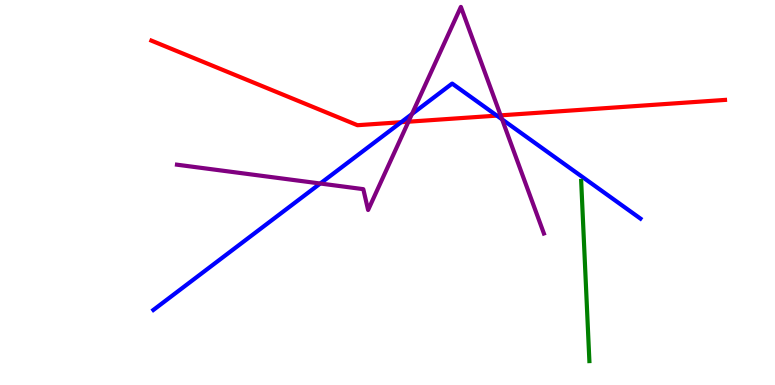[{'lines': ['blue', 'red'], 'intersections': [{'x': 5.18, 'y': 6.83}, {'x': 6.41, 'y': 7.0}]}, {'lines': ['green', 'red'], 'intersections': []}, {'lines': ['purple', 'red'], 'intersections': [{'x': 5.27, 'y': 6.84}, {'x': 6.46, 'y': 7.0}]}, {'lines': ['blue', 'green'], 'intersections': []}, {'lines': ['blue', 'purple'], 'intersections': [{'x': 4.13, 'y': 5.23}, {'x': 5.32, 'y': 7.04}, {'x': 6.48, 'y': 6.9}]}, {'lines': ['green', 'purple'], 'intersections': []}]